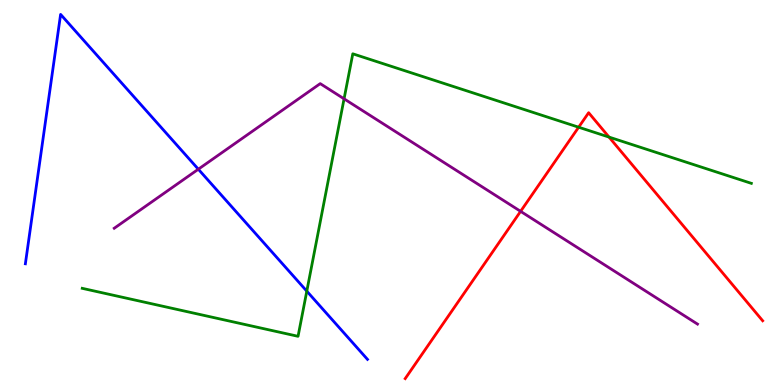[{'lines': ['blue', 'red'], 'intersections': []}, {'lines': ['green', 'red'], 'intersections': [{'x': 7.47, 'y': 6.7}, {'x': 7.86, 'y': 6.44}]}, {'lines': ['purple', 'red'], 'intersections': [{'x': 6.72, 'y': 4.51}]}, {'lines': ['blue', 'green'], 'intersections': [{'x': 3.96, 'y': 2.44}]}, {'lines': ['blue', 'purple'], 'intersections': [{'x': 2.56, 'y': 5.6}]}, {'lines': ['green', 'purple'], 'intersections': [{'x': 4.44, 'y': 7.43}]}]